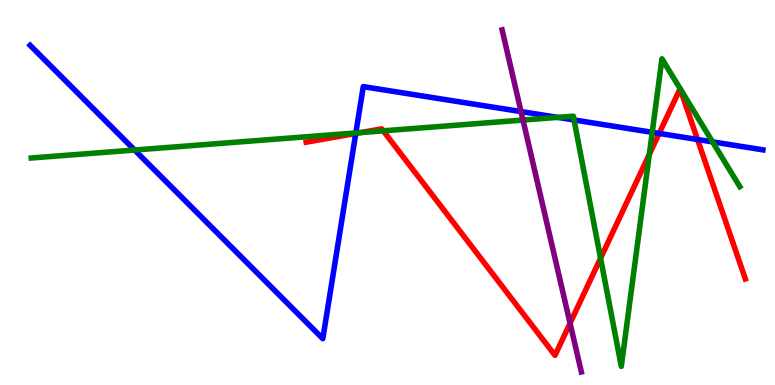[{'lines': ['blue', 'red'], 'intersections': [{'x': 4.59, 'y': 6.53}, {'x': 8.5, 'y': 6.53}, {'x': 9.0, 'y': 6.38}]}, {'lines': ['green', 'red'], 'intersections': [{'x': 4.65, 'y': 6.56}, {'x': 4.95, 'y': 6.6}, {'x': 7.75, 'y': 3.29}, {'x': 8.38, 'y': 5.99}]}, {'lines': ['purple', 'red'], 'intersections': [{'x': 7.36, 'y': 1.6}]}, {'lines': ['blue', 'green'], 'intersections': [{'x': 1.74, 'y': 6.1}, {'x': 4.59, 'y': 6.55}, {'x': 7.2, 'y': 6.95}, {'x': 7.41, 'y': 6.88}, {'x': 8.42, 'y': 6.56}, {'x': 9.19, 'y': 6.32}]}, {'lines': ['blue', 'purple'], 'intersections': [{'x': 6.72, 'y': 7.1}]}, {'lines': ['green', 'purple'], 'intersections': [{'x': 6.75, 'y': 6.88}]}]